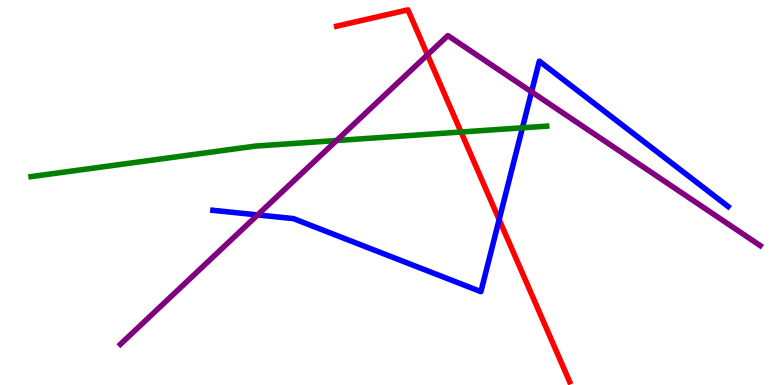[{'lines': ['blue', 'red'], 'intersections': [{'x': 6.44, 'y': 4.3}]}, {'lines': ['green', 'red'], 'intersections': [{'x': 5.95, 'y': 6.57}]}, {'lines': ['purple', 'red'], 'intersections': [{'x': 5.52, 'y': 8.58}]}, {'lines': ['blue', 'green'], 'intersections': [{'x': 6.74, 'y': 6.68}]}, {'lines': ['blue', 'purple'], 'intersections': [{'x': 3.32, 'y': 4.42}, {'x': 6.86, 'y': 7.61}]}, {'lines': ['green', 'purple'], 'intersections': [{'x': 4.34, 'y': 6.35}]}]